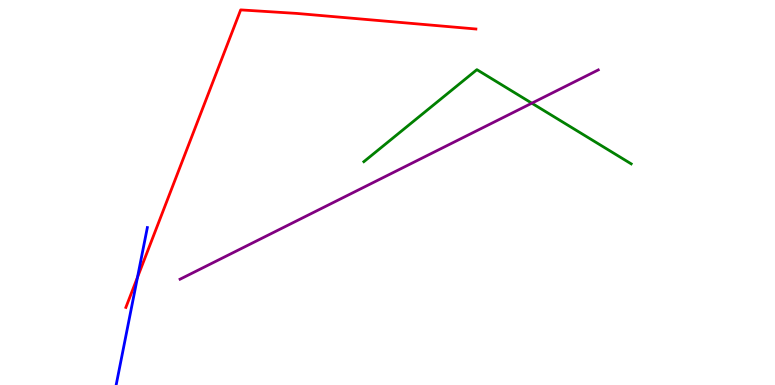[{'lines': ['blue', 'red'], 'intersections': [{'x': 1.77, 'y': 2.8}]}, {'lines': ['green', 'red'], 'intersections': []}, {'lines': ['purple', 'red'], 'intersections': []}, {'lines': ['blue', 'green'], 'intersections': []}, {'lines': ['blue', 'purple'], 'intersections': []}, {'lines': ['green', 'purple'], 'intersections': [{'x': 6.86, 'y': 7.32}]}]